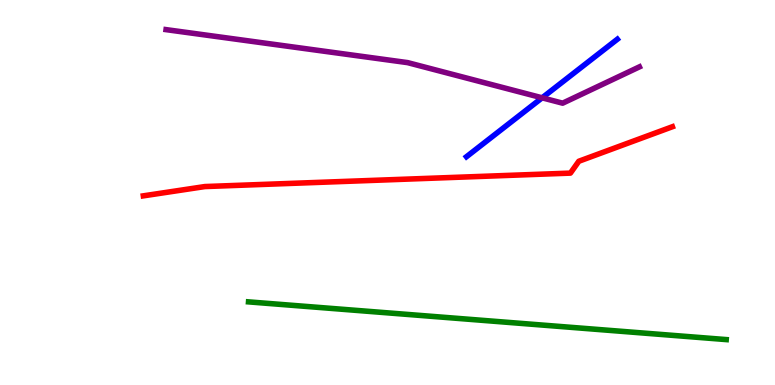[{'lines': ['blue', 'red'], 'intersections': []}, {'lines': ['green', 'red'], 'intersections': []}, {'lines': ['purple', 'red'], 'intersections': []}, {'lines': ['blue', 'green'], 'intersections': []}, {'lines': ['blue', 'purple'], 'intersections': [{'x': 7.0, 'y': 7.46}]}, {'lines': ['green', 'purple'], 'intersections': []}]